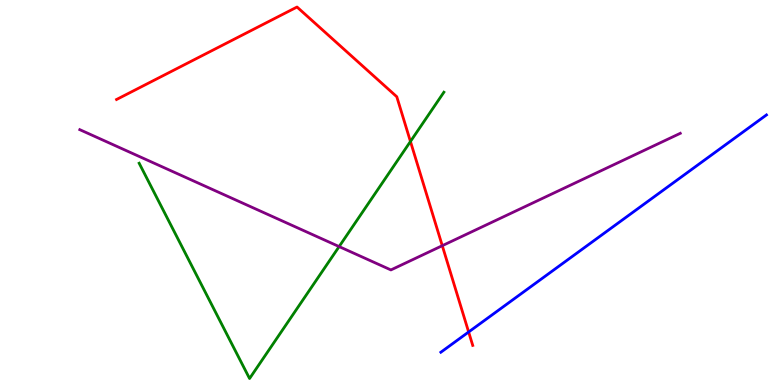[{'lines': ['blue', 'red'], 'intersections': [{'x': 6.05, 'y': 1.38}]}, {'lines': ['green', 'red'], 'intersections': [{'x': 5.3, 'y': 6.33}]}, {'lines': ['purple', 'red'], 'intersections': [{'x': 5.71, 'y': 3.62}]}, {'lines': ['blue', 'green'], 'intersections': []}, {'lines': ['blue', 'purple'], 'intersections': []}, {'lines': ['green', 'purple'], 'intersections': [{'x': 4.38, 'y': 3.6}]}]